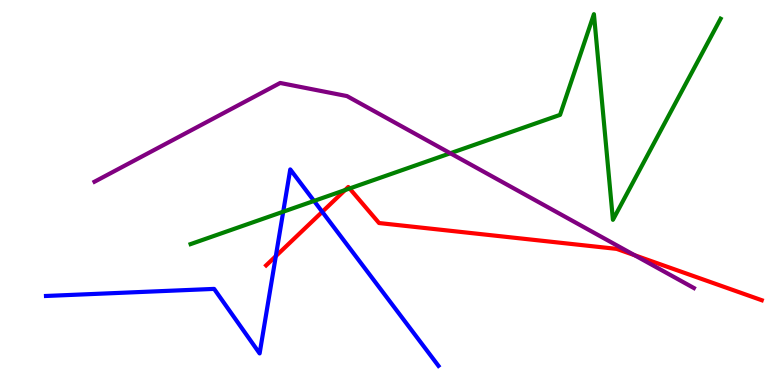[{'lines': ['blue', 'red'], 'intersections': [{'x': 3.56, 'y': 3.35}, {'x': 4.16, 'y': 4.5}]}, {'lines': ['green', 'red'], 'intersections': [{'x': 4.45, 'y': 5.06}, {'x': 4.51, 'y': 5.1}]}, {'lines': ['purple', 'red'], 'intersections': [{'x': 8.19, 'y': 3.37}]}, {'lines': ['blue', 'green'], 'intersections': [{'x': 3.65, 'y': 4.5}, {'x': 4.05, 'y': 4.78}]}, {'lines': ['blue', 'purple'], 'intersections': []}, {'lines': ['green', 'purple'], 'intersections': [{'x': 5.81, 'y': 6.02}]}]